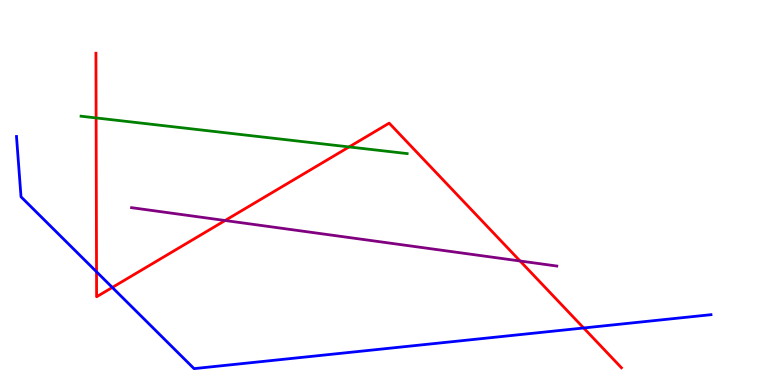[{'lines': ['blue', 'red'], 'intersections': [{'x': 1.25, 'y': 2.94}, {'x': 1.45, 'y': 2.53}, {'x': 7.53, 'y': 1.48}]}, {'lines': ['green', 'red'], 'intersections': [{'x': 1.24, 'y': 6.94}, {'x': 4.5, 'y': 6.18}]}, {'lines': ['purple', 'red'], 'intersections': [{'x': 2.9, 'y': 4.27}, {'x': 6.71, 'y': 3.22}]}, {'lines': ['blue', 'green'], 'intersections': []}, {'lines': ['blue', 'purple'], 'intersections': []}, {'lines': ['green', 'purple'], 'intersections': []}]